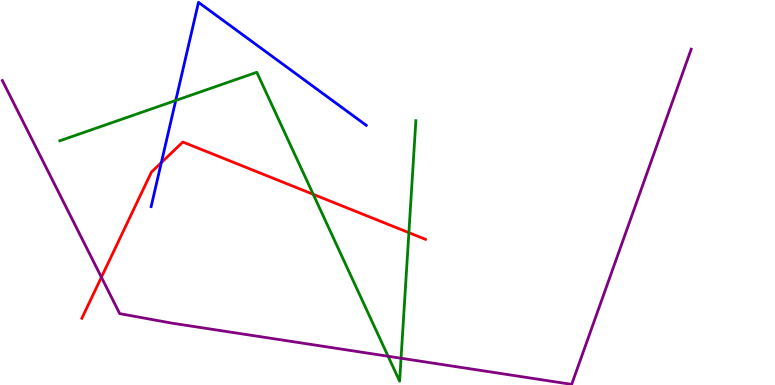[{'lines': ['blue', 'red'], 'intersections': [{'x': 2.08, 'y': 5.78}]}, {'lines': ['green', 'red'], 'intersections': [{'x': 4.04, 'y': 4.95}, {'x': 5.28, 'y': 3.96}]}, {'lines': ['purple', 'red'], 'intersections': [{'x': 1.31, 'y': 2.8}]}, {'lines': ['blue', 'green'], 'intersections': [{'x': 2.27, 'y': 7.39}]}, {'lines': ['blue', 'purple'], 'intersections': []}, {'lines': ['green', 'purple'], 'intersections': [{'x': 5.01, 'y': 0.747}, {'x': 5.17, 'y': 0.695}]}]